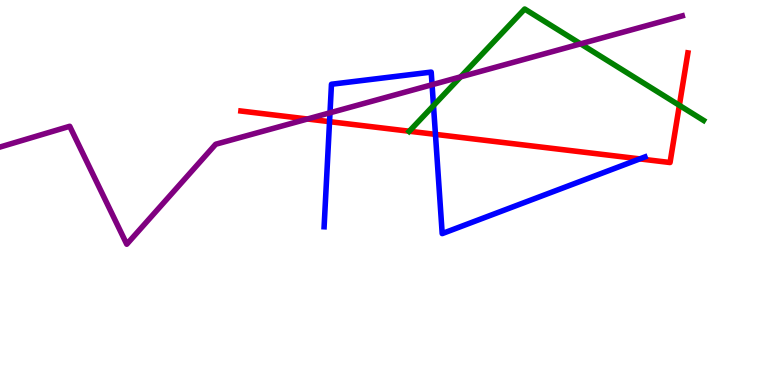[{'lines': ['blue', 'red'], 'intersections': [{'x': 4.25, 'y': 6.84}, {'x': 5.62, 'y': 6.51}, {'x': 8.26, 'y': 5.87}]}, {'lines': ['green', 'red'], 'intersections': [{'x': 5.28, 'y': 6.59}, {'x': 8.77, 'y': 7.26}]}, {'lines': ['purple', 'red'], 'intersections': [{'x': 3.97, 'y': 6.91}]}, {'lines': ['blue', 'green'], 'intersections': [{'x': 5.59, 'y': 7.26}]}, {'lines': ['blue', 'purple'], 'intersections': [{'x': 4.26, 'y': 7.07}, {'x': 5.58, 'y': 7.8}]}, {'lines': ['green', 'purple'], 'intersections': [{'x': 5.94, 'y': 8.0}, {'x': 7.49, 'y': 8.86}]}]